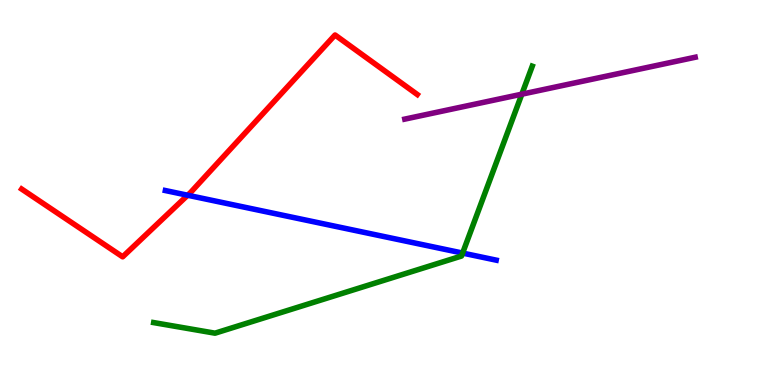[{'lines': ['blue', 'red'], 'intersections': [{'x': 2.42, 'y': 4.93}]}, {'lines': ['green', 'red'], 'intersections': []}, {'lines': ['purple', 'red'], 'intersections': []}, {'lines': ['blue', 'green'], 'intersections': [{'x': 5.97, 'y': 3.43}]}, {'lines': ['blue', 'purple'], 'intersections': []}, {'lines': ['green', 'purple'], 'intersections': [{'x': 6.73, 'y': 7.55}]}]